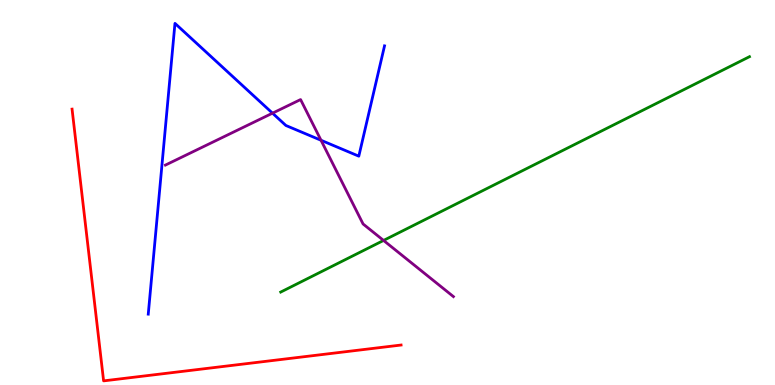[{'lines': ['blue', 'red'], 'intersections': []}, {'lines': ['green', 'red'], 'intersections': []}, {'lines': ['purple', 'red'], 'intersections': []}, {'lines': ['blue', 'green'], 'intersections': []}, {'lines': ['blue', 'purple'], 'intersections': [{'x': 3.52, 'y': 7.06}, {'x': 4.14, 'y': 6.36}]}, {'lines': ['green', 'purple'], 'intersections': [{'x': 4.95, 'y': 3.75}]}]